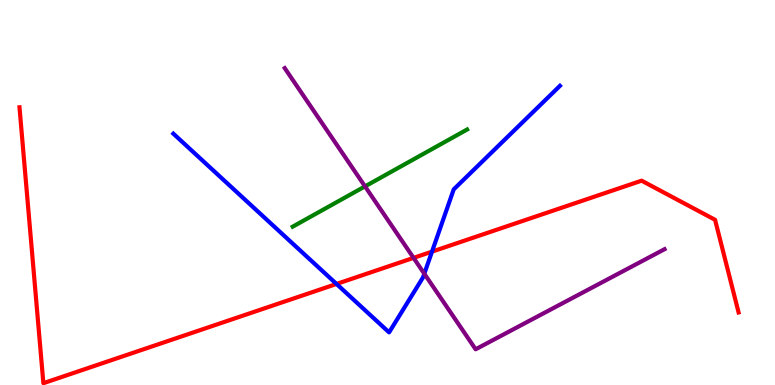[{'lines': ['blue', 'red'], 'intersections': [{'x': 4.34, 'y': 2.62}, {'x': 5.57, 'y': 3.46}]}, {'lines': ['green', 'red'], 'intersections': []}, {'lines': ['purple', 'red'], 'intersections': [{'x': 5.34, 'y': 3.3}]}, {'lines': ['blue', 'green'], 'intersections': []}, {'lines': ['blue', 'purple'], 'intersections': [{'x': 5.47, 'y': 2.89}]}, {'lines': ['green', 'purple'], 'intersections': [{'x': 4.71, 'y': 5.16}]}]